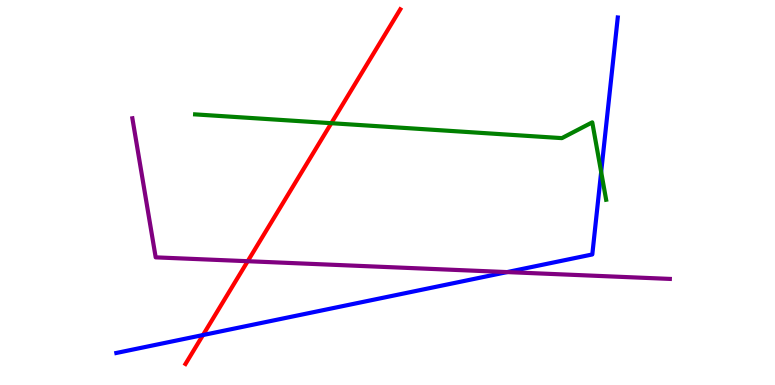[{'lines': ['blue', 'red'], 'intersections': [{'x': 2.62, 'y': 1.3}]}, {'lines': ['green', 'red'], 'intersections': [{'x': 4.27, 'y': 6.8}]}, {'lines': ['purple', 'red'], 'intersections': [{'x': 3.2, 'y': 3.22}]}, {'lines': ['blue', 'green'], 'intersections': [{'x': 7.76, 'y': 5.53}]}, {'lines': ['blue', 'purple'], 'intersections': [{'x': 6.54, 'y': 2.93}]}, {'lines': ['green', 'purple'], 'intersections': []}]